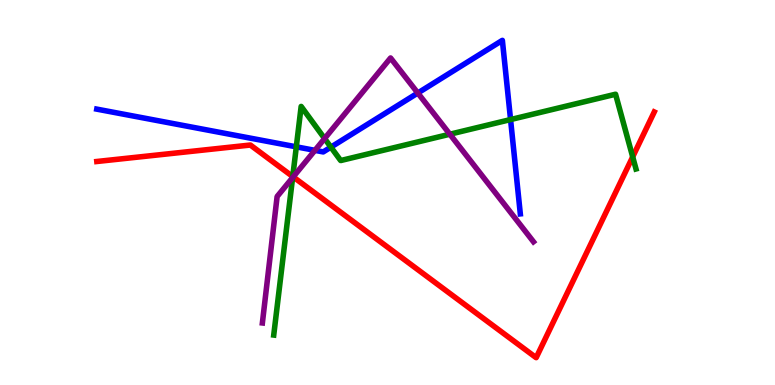[{'lines': ['blue', 'red'], 'intersections': []}, {'lines': ['green', 'red'], 'intersections': [{'x': 3.78, 'y': 5.41}, {'x': 8.16, 'y': 5.93}]}, {'lines': ['purple', 'red'], 'intersections': [{'x': 3.78, 'y': 5.41}]}, {'lines': ['blue', 'green'], 'intersections': [{'x': 3.82, 'y': 6.19}, {'x': 4.27, 'y': 6.18}, {'x': 6.59, 'y': 6.89}]}, {'lines': ['blue', 'purple'], 'intersections': [{'x': 4.06, 'y': 6.09}, {'x': 5.39, 'y': 7.58}]}, {'lines': ['green', 'purple'], 'intersections': [{'x': 3.78, 'y': 5.39}, {'x': 4.19, 'y': 6.4}, {'x': 5.8, 'y': 6.51}]}]